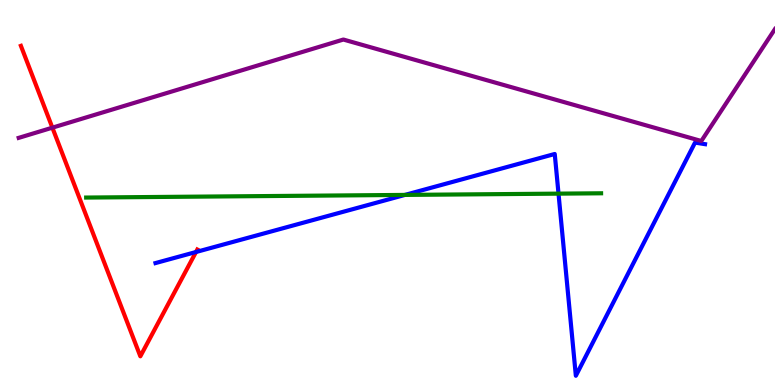[{'lines': ['blue', 'red'], 'intersections': [{'x': 2.53, 'y': 3.45}]}, {'lines': ['green', 'red'], 'intersections': []}, {'lines': ['purple', 'red'], 'intersections': [{'x': 0.676, 'y': 6.68}]}, {'lines': ['blue', 'green'], 'intersections': [{'x': 5.23, 'y': 4.94}, {'x': 7.21, 'y': 4.97}]}, {'lines': ['blue', 'purple'], 'intersections': []}, {'lines': ['green', 'purple'], 'intersections': []}]